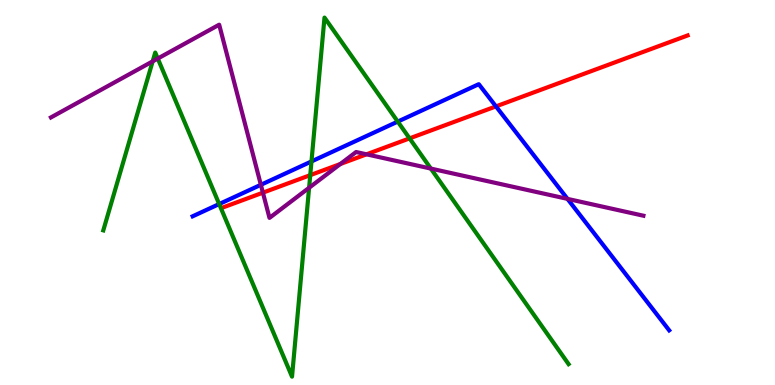[{'lines': ['blue', 'red'], 'intersections': [{'x': 6.4, 'y': 7.24}]}, {'lines': ['green', 'red'], 'intersections': [{'x': 4.0, 'y': 5.45}, {'x': 5.28, 'y': 6.41}]}, {'lines': ['purple', 'red'], 'intersections': [{'x': 3.39, 'y': 5.0}, {'x': 4.39, 'y': 5.74}, {'x': 4.73, 'y': 5.99}]}, {'lines': ['blue', 'green'], 'intersections': [{'x': 2.83, 'y': 4.7}, {'x': 4.02, 'y': 5.81}, {'x': 5.13, 'y': 6.84}]}, {'lines': ['blue', 'purple'], 'intersections': [{'x': 3.37, 'y': 5.2}, {'x': 7.32, 'y': 4.83}]}, {'lines': ['green', 'purple'], 'intersections': [{'x': 1.97, 'y': 8.41}, {'x': 2.04, 'y': 8.48}, {'x': 3.99, 'y': 5.12}, {'x': 5.56, 'y': 5.62}]}]